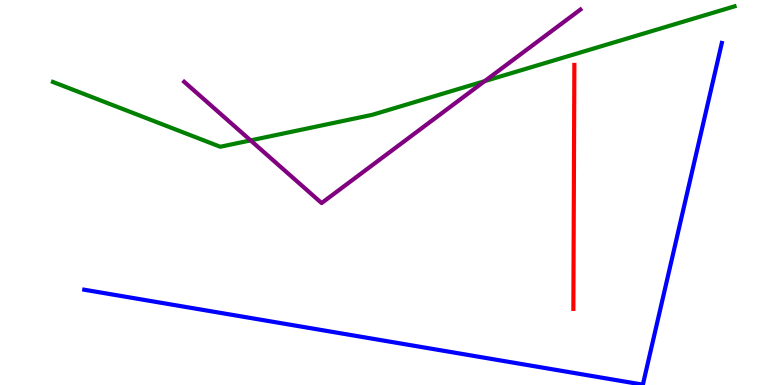[{'lines': ['blue', 'red'], 'intersections': []}, {'lines': ['green', 'red'], 'intersections': []}, {'lines': ['purple', 'red'], 'intersections': []}, {'lines': ['blue', 'green'], 'intersections': []}, {'lines': ['blue', 'purple'], 'intersections': []}, {'lines': ['green', 'purple'], 'intersections': [{'x': 3.23, 'y': 6.35}, {'x': 6.25, 'y': 7.89}]}]